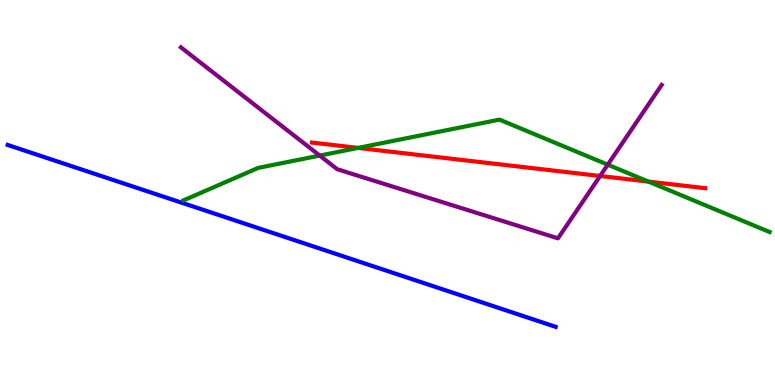[{'lines': ['blue', 'red'], 'intersections': []}, {'lines': ['green', 'red'], 'intersections': [{'x': 4.62, 'y': 6.16}, {'x': 8.37, 'y': 5.28}]}, {'lines': ['purple', 'red'], 'intersections': [{'x': 7.74, 'y': 5.43}]}, {'lines': ['blue', 'green'], 'intersections': []}, {'lines': ['blue', 'purple'], 'intersections': []}, {'lines': ['green', 'purple'], 'intersections': [{'x': 4.13, 'y': 5.96}, {'x': 7.84, 'y': 5.72}]}]